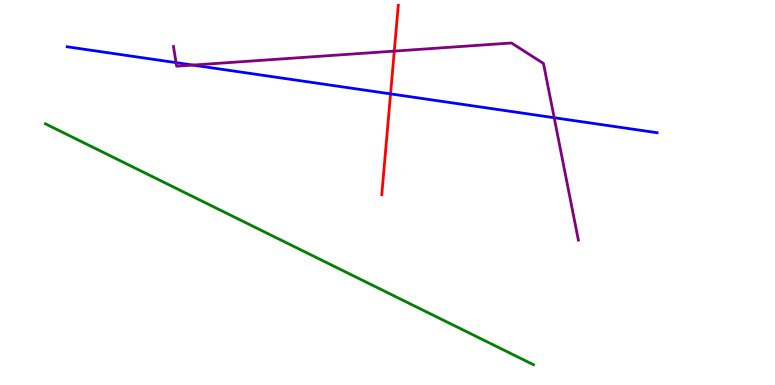[{'lines': ['blue', 'red'], 'intersections': [{'x': 5.04, 'y': 7.56}]}, {'lines': ['green', 'red'], 'intersections': []}, {'lines': ['purple', 'red'], 'intersections': [{'x': 5.09, 'y': 8.67}]}, {'lines': ['blue', 'green'], 'intersections': []}, {'lines': ['blue', 'purple'], 'intersections': [{'x': 2.27, 'y': 8.37}, {'x': 2.49, 'y': 8.31}, {'x': 7.15, 'y': 6.94}]}, {'lines': ['green', 'purple'], 'intersections': []}]